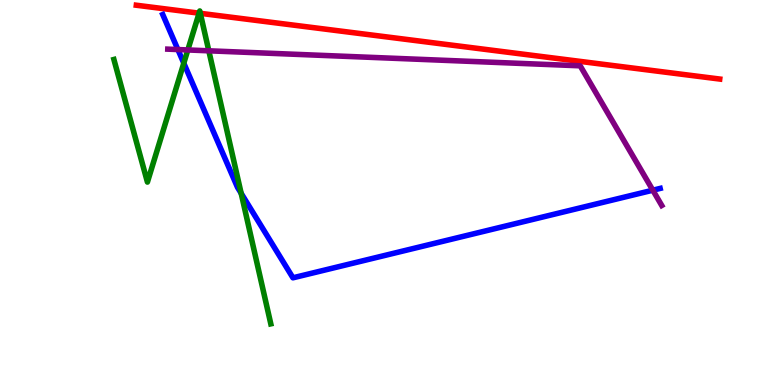[{'lines': ['blue', 'red'], 'intersections': []}, {'lines': ['green', 'red'], 'intersections': [{'x': 2.57, 'y': 9.66}, {'x': 2.58, 'y': 9.65}]}, {'lines': ['purple', 'red'], 'intersections': []}, {'lines': ['blue', 'green'], 'intersections': [{'x': 2.37, 'y': 8.36}, {'x': 3.11, 'y': 4.98}]}, {'lines': ['blue', 'purple'], 'intersections': [{'x': 2.3, 'y': 8.71}, {'x': 8.42, 'y': 5.06}]}, {'lines': ['green', 'purple'], 'intersections': [{'x': 2.42, 'y': 8.7}, {'x': 2.69, 'y': 8.68}]}]